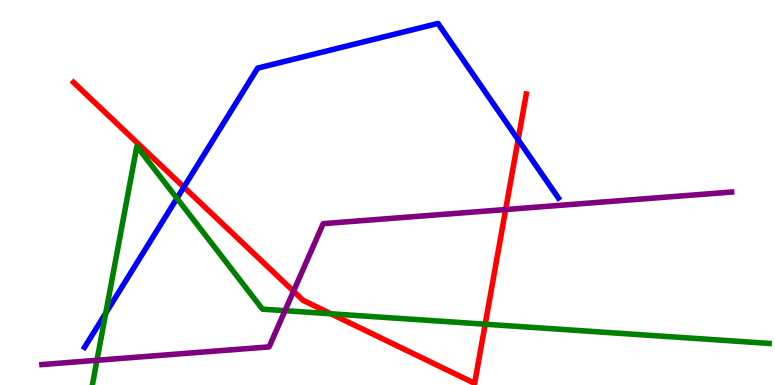[{'lines': ['blue', 'red'], 'intersections': [{'x': 2.37, 'y': 5.14}, {'x': 6.69, 'y': 6.37}]}, {'lines': ['green', 'red'], 'intersections': [{'x': 4.27, 'y': 1.85}, {'x': 6.26, 'y': 1.58}]}, {'lines': ['purple', 'red'], 'intersections': [{'x': 3.79, 'y': 2.44}, {'x': 6.52, 'y': 4.56}]}, {'lines': ['blue', 'green'], 'intersections': [{'x': 1.36, 'y': 1.87}, {'x': 2.28, 'y': 4.85}]}, {'lines': ['blue', 'purple'], 'intersections': []}, {'lines': ['green', 'purple'], 'intersections': [{'x': 1.25, 'y': 0.642}, {'x': 3.68, 'y': 1.93}]}]